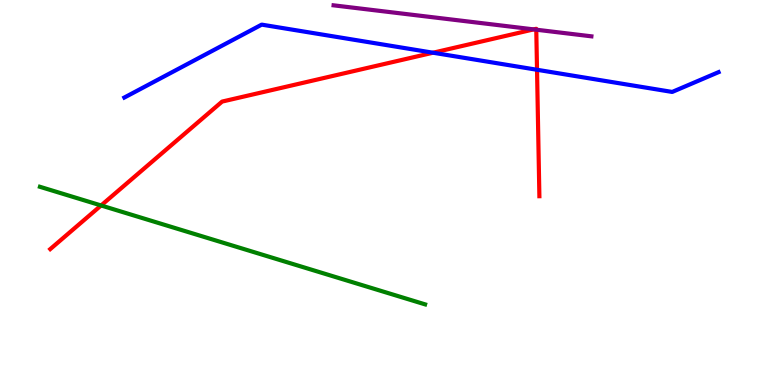[{'lines': ['blue', 'red'], 'intersections': [{'x': 5.59, 'y': 8.63}, {'x': 6.93, 'y': 8.19}]}, {'lines': ['green', 'red'], 'intersections': [{'x': 1.3, 'y': 4.66}]}, {'lines': ['purple', 'red'], 'intersections': [{'x': 6.89, 'y': 9.24}, {'x': 6.92, 'y': 9.23}]}, {'lines': ['blue', 'green'], 'intersections': []}, {'lines': ['blue', 'purple'], 'intersections': []}, {'lines': ['green', 'purple'], 'intersections': []}]